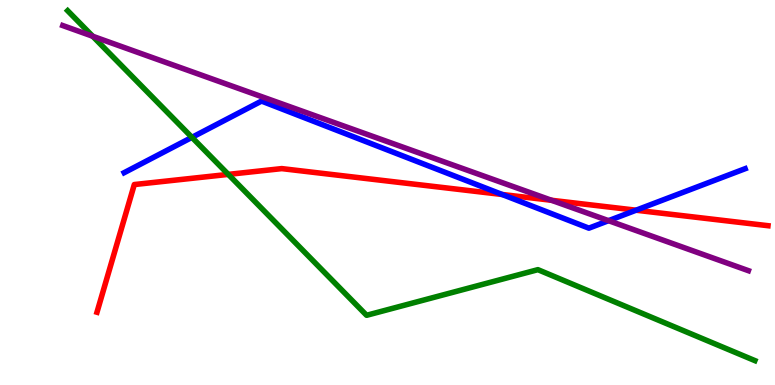[{'lines': ['blue', 'red'], 'intersections': [{'x': 6.48, 'y': 4.95}, {'x': 8.21, 'y': 4.54}]}, {'lines': ['green', 'red'], 'intersections': [{'x': 2.95, 'y': 5.47}]}, {'lines': ['purple', 'red'], 'intersections': [{'x': 7.12, 'y': 4.8}]}, {'lines': ['blue', 'green'], 'intersections': [{'x': 2.48, 'y': 6.43}]}, {'lines': ['blue', 'purple'], 'intersections': [{'x': 7.85, 'y': 4.27}]}, {'lines': ['green', 'purple'], 'intersections': [{'x': 1.2, 'y': 9.06}]}]